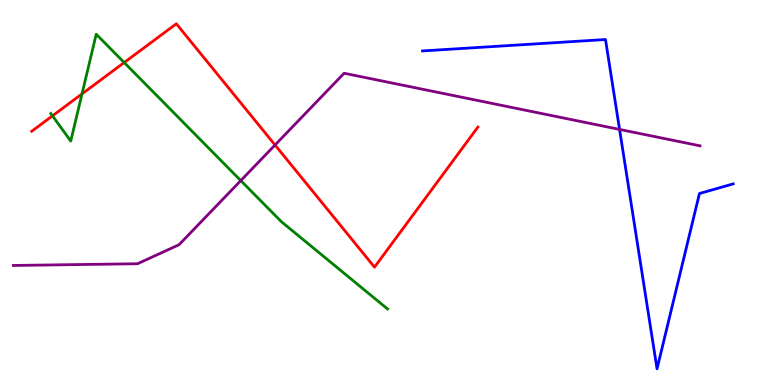[{'lines': ['blue', 'red'], 'intersections': []}, {'lines': ['green', 'red'], 'intersections': [{'x': 0.677, 'y': 6.99}, {'x': 1.06, 'y': 7.56}, {'x': 1.6, 'y': 8.38}]}, {'lines': ['purple', 'red'], 'intersections': [{'x': 3.55, 'y': 6.23}]}, {'lines': ['blue', 'green'], 'intersections': []}, {'lines': ['blue', 'purple'], 'intersections': [{'x': 7.99, 'y': 6.64}]}, {'lines': ['green', 'purple'], 'intersections': [{'x': 3.11, 'y': 5.31}]}]